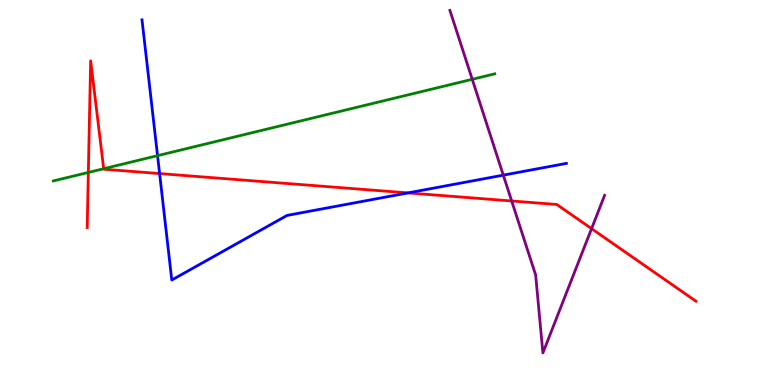[{'lines': ['blue', 'red'], 'intersections': [{'x': 2.06, 'y': 5.49}, {'x': 5.26, 'y': 4.99}]}, {'lines': ['green', 'red'], 'intersections': [{'x': 1.14, 'y': 5.52}, {'x': 1.34, 'y': 5.62}]}, {'lines': ['purple', 'red'], 'intersections': [{'x': 6.6, 'y': 4.78}, {'x': 7.63, 'y': 4.06}]}, {'lines': ['blue', 'green'], 'intersections': [{'x': 2.03, 'y': 5.96}]}, {'lines': ['blue', 'purple'], 'intersections': [{'x': 6.49, 'y': 5.45}]}, {'lines': ['green', 'purple'], 'intersections': [{'x': 6.09, 'y': 7.94}]}]